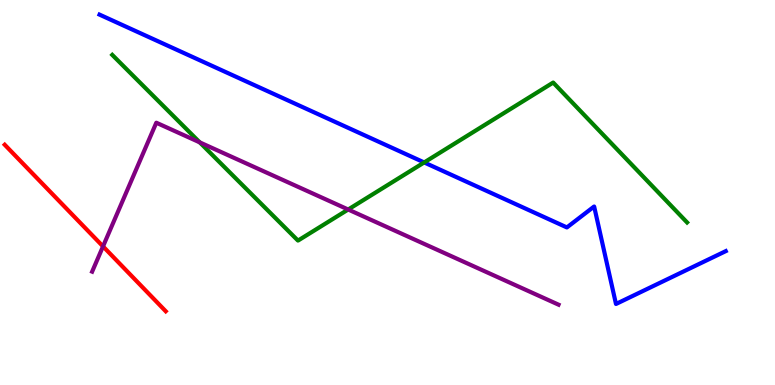[{'lines': ['blue', 'red'], 'intersections': []}, {'lines': ['green', 'red'], 'intersections': []}, {'lines': ['purple', 'red'], 'intersections': [{'x': 1.33, 'y': 3.6}]}, {'lines': ['blue', 'green'], 'intersections': [{'x': 5.47, 'y': 5.78}]}, {'lines': ['blue', 'purple'], 'intersections': []}, {'lines': ['green', 'purple'], 'intersections': [{'x': 2.58, 'y': 6.3}, {'x': 4.49, 'y': 4.56}]}]